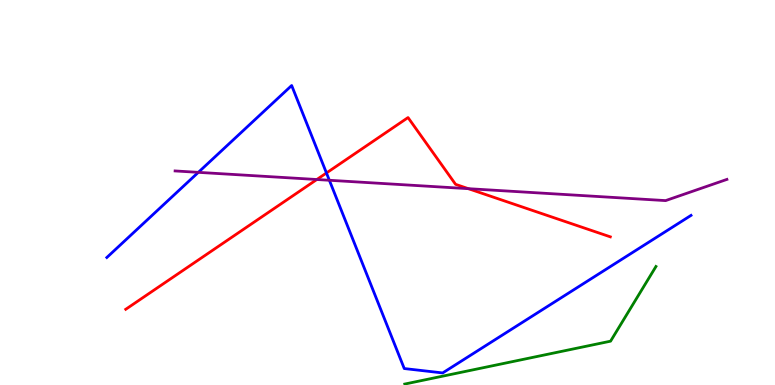[{'lines': ['blue', 'red'], 'intersections': [{'x': 4.21, 'y': 5.51}]}, {'lines': ['green', 'red'], 'intersections': []}, {'lines': ['purple', 'red'], 'intersections': [{'x': 4.09, 'y': 5.34}, {'x': 6.04, 'y': 5.1}]}, {'lines': ['blue', 'green'], 'intersections': []}, {'lines': ['blue', 'purple'], 'intersections': [{'x': 2.56, 'y': 5.52}, {'x': 4.25, 'y': 5.32}]}, {'lines': ['green', 'purple'], 'intersections': []}]